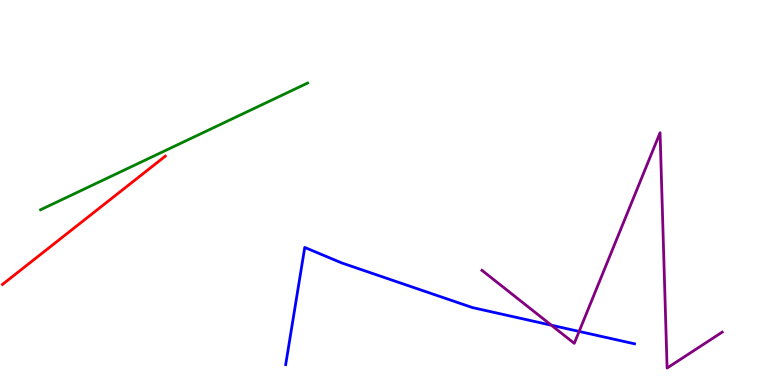[{'lines': ['blue', 'red'], 'intersections': []}, {'lines': ['green', 'red'], 'intersections': []}, {'lines': ['purple', 'red'], 'intersections': []}, {'lines': ['blue', 'green'], 'intersections': []}, {'lines': ['blue', 'purple'], 'intersections': [{'x': 7.11, 'y': 1.55}, {'x': 7.47, 'y': 1.39}]}, {'lines': ['green', 'purple'], 'intersections': []}]